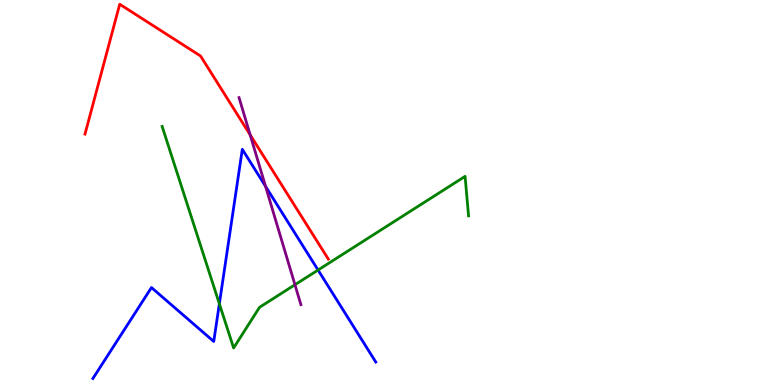[{'lines': ['blue', 'red'], 'intersections': []}, {'lines': ['green', 'red'], 'intersections': []}, {'lines': ['purple', 'red'], 'intersections': [{'x': 3.23, 'y': 6.5}]}, {'lines': ['blue', 'green'], 'intersections': [{'x': 2.83, 'y': 2.11}, {'x': 4.1, 'y': 2.99}]}, {'lines': ['blue', 'purple'], 'intersections': [{'x': 3.43, 'y': 5.16}]}, {'lines': ['green', 'purple'], 'intersections': [{'x': 3.81, 'y': 2.6}]}]